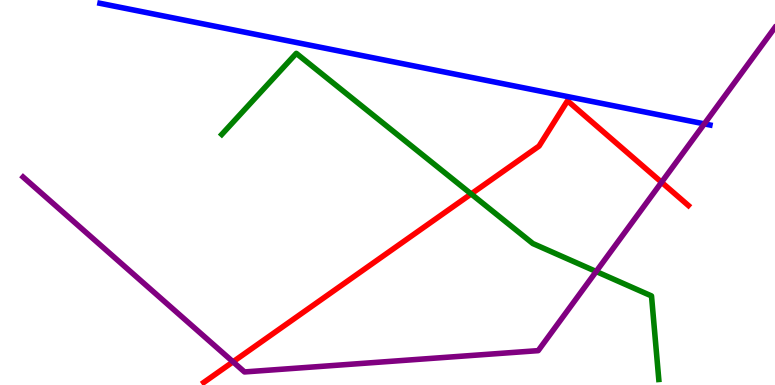[{'lines': ['blue', 'red'], 'intersections': []}, {'lines': ['green', 'red'], 'intersections': [{'x': 6.08, 'y': 4.96}]}, {'lines': ['purple', 'red'], 'intersections': [{'x': 3.01, 'y': 0.602}, {'x': 8.54, 'y': 5.27}]}, {'lines': ['blue', 'green'], 'intersections': []}, {'lines': ['blue', 'purple'], 'intersections': [{'x': 9.09, 'y': 6.78}]}, {'lines': ['green', 'purple'], 'intersections': [{'x': 7.69, 'y': 2.95}]}]